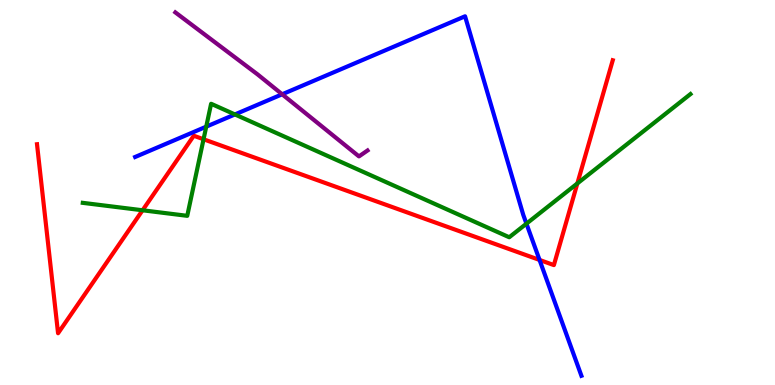[{'lines': ['blue', 'red'], 'intersections': [{'x': 6.96, 'y': 3.25}]}, {'lines': ['green', 'red'], 'intersections': [{'x': 1.84, 'y': 4.54}, {'x': 2.63, 'y': 6.38}, {'x': 7.45, 'y': 5.24}]}, {'lines': ['purple', 'red'], 'intersections': []}, {'lines': ['blue', 'green'], 'intersections': [{'x': 2.66, 'y': 6.71}, {'x': 3.03, 'y': 7.03}, {'x': 6.79, 'y': 4.19}]}, {'lines': ['blue', 'purple'], 'intersections': [{'x': 3.64, 'y': 7.55}]}, {'lines': ['green', 'purple'], 'intersections': []}]